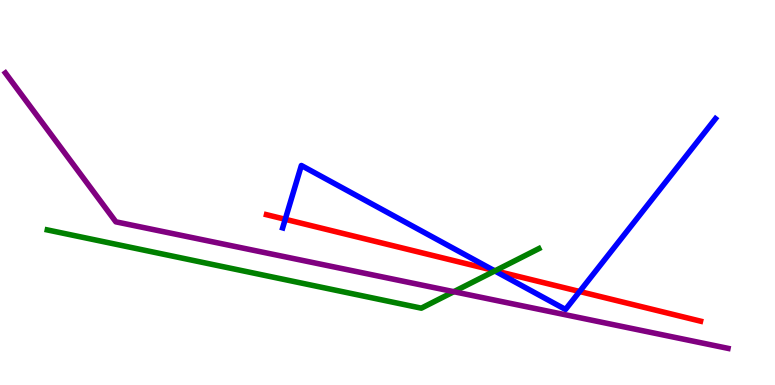[{'lines': ['blue', 'red'], 'intersections': [{'x': 3.68, 'y': 4.3}, {'x': 6.37, 'y': 2.97}, {'x': 7.48, 'y': 2.43}]}, {'lines': ['green', 'red'], 'intersections': [{'x': 6.39, 'y': 2.97}]}, {'lines': ['purple', 'red'], 'intersections': []}, {'lines': ['blue', 'green'], 'intersections': [{'x': 6.38, 'y': 2.96}]}, {'lines': ['blue', 'purple'], 'intersections': []}, {'lines': ['green', 'purple'], 'intersections': [{'x': 5.86, 'y': 2.42}]}]